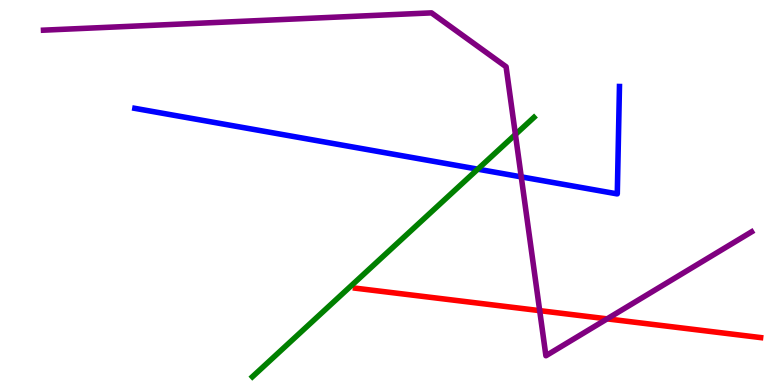[{'lines': ['blue', 'red'], 'intersections': []}, {'lines': ['green', 'red'], 'intersections': []}, {'lines': ['purple', 'red'], 'intersections': [{'x': 6.96, 'y': 1.93}, {'x': 7.83, 'y': 1.72}]}, {'lines': ['blue', 'green'], 'intersections': [{'x': 6.16, 'y': 5.61}]}, {'lines': ['blue', 'purple'], 'intersections': [{'x': 6.73, 'y': 5.41}]}, {'lines': ['green', 'purple'], 'intersections': [{'x': 6.65, 'y': 6.51}]}]